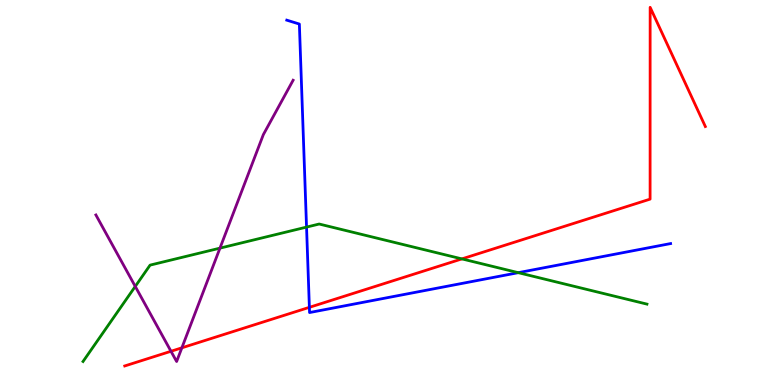[{'lines': ['blue', 'red'], 'intersections': [{'x': 3.99, 'y': 2.02}]}, {'lines': ['green', 'red'], 'intersections': [{'x': 5.96, 'y': 3.28}]}, {'lines': ['purple', 'red'], 'intersections': [{'x': 2.21, 'y': 0.876}, {'x': 2.35, 'y': 0.966}]}, {'lines': ['blue', 'green'], 'intersections': [{'x': 3.96, 'y': 4.1}, {'x': 6.69, 'y': 2.92}]}, {'lines': ['blue', 'purple'], 'intersections': []}, {'lines': ['green', 'purple'], 'intersections': [{'x': 1.75, 'y': 2.56}, {'x': 2.84, 'y': 3.55}]}]